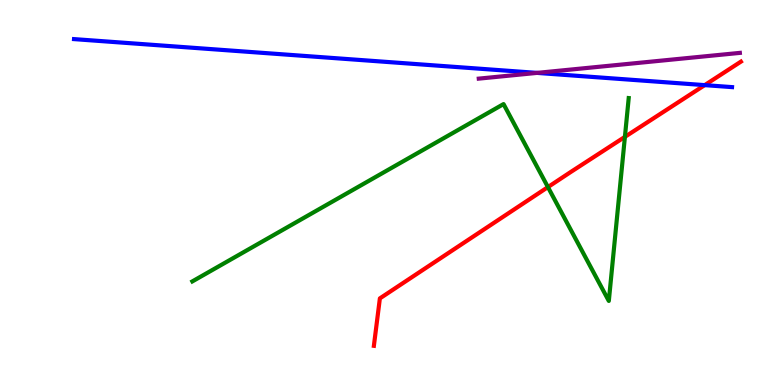[{'lines': ['blue', 'red'], 'intersections': [{'x': 9.09, 'y': 7.79}]}, {'lines': ['green', 'red'], 'intersections': [{'x': 7.07, 'y': 5.14}, {'x': 8.06, 'y': 6.45}]}, {'lines': ['purple', 'red'], 'intersections': []}, {'lines': ['blue', 'green'], 'intersections': []}, {'lines': ['blue', 'purple'], 'intersections': [{'x': 6.93, 'y': 8.11}]}, {'lines': ['green', 'purple'], 'intersections': []}]